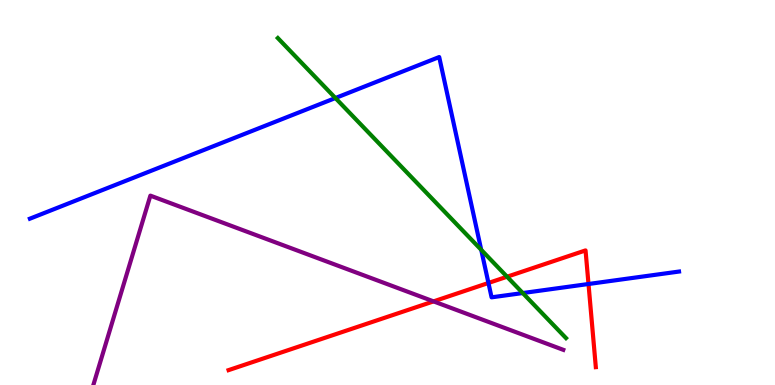[{'lines': ['blue', 'red'], 'intersections': [{'x': 6.3, 'y': 2.65}, {'x': 7.59, 'y': 2.62}]}, {'lines': ['green', 'red'], 'intersections': [{'x': 6.54, 'y': 2.81}]}, {'lines': ['purple', 'red'], 'intersections': [{'x': 5.59, 'y': 2.17}]}, {'lines': ['blue', 'green'], 'intersections': [{'x': 4.33, 'y': 7.45}, {'x': 6.21, 'y': 3.51}, {'x': 6.75, 'y': 2.39}]}, {'lines': ['blue', 'purple'], 'intersections': []}, {'lines': ['green', 'purple'], 'intersections': []}]